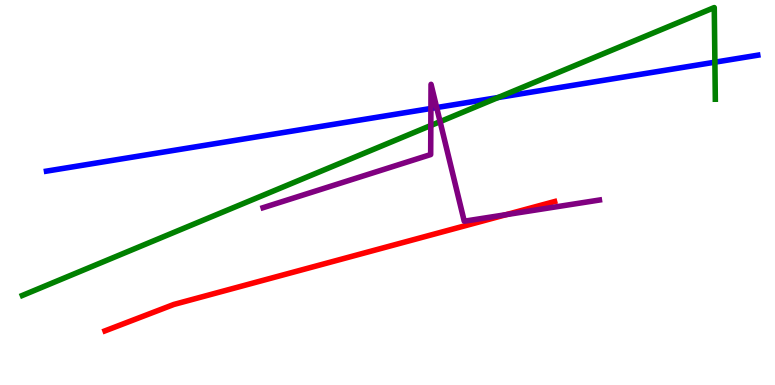[{'lines': ['blue', 'red'], 'intersections': []}, {'lines': ['green', 'red'], 'intersections': []}, {'lines': ['purple', 'red'], 'intersections': [{'x': 6.53, 'y': 4.42}]}, {'lines': ['blue', 'green'], 'intersections': [{'x': 6.43, 'y': 7.47}, {'x': 9.22, 'y': 8.38}]}, {'lines': ['blue', 'purple'], 'intersections': [{'x': 5.56, 'y': 7.18}, {'x': 5.63, 'y': 7.21}]}, {'lines': ['green', 'purple'], 'intersections': [{'x': 5.56, 'y': 6.74}, {'x': 5.68, 'y': 6.84}]}]